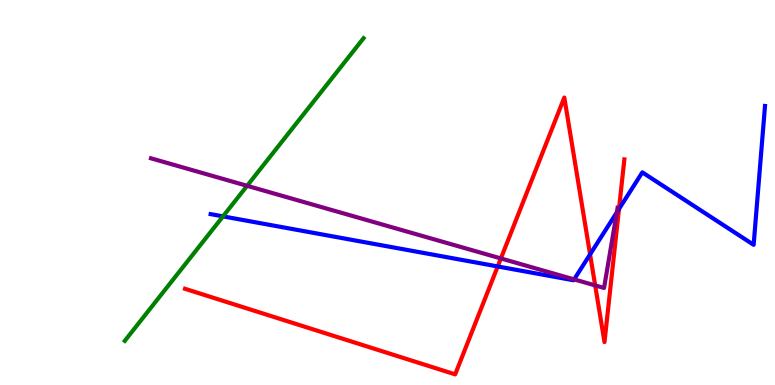[{'lines': ['blue', 'red'], 'intersections': [{'x': 6.42, 'y': 3.08}, {'x': 7.61, 'y': 3.39}, {'x': 7.99, 'y': 4.57}]}, {'lines': ['green', 'red'], 'intersections': []}, {'lines': ['purple', 'red'], 'intersections': [{'x': 6.46, 'y': 3.29}, {'x': 7.68, 'y': 2.59}]}, {'lines': ['blue', 'green'], 'intersections': [{'x': 2.88, 'y': 4.38}]}, {'lines': ['blue', 'purple'], 'intersections': [{'x': 7.41, 'y': 2.74}, {'x': 7.96, 'y': 4.48}]}, {'lines': ['green', 'purple'], 'intersections': [{'x': 3.19, 'y': 5.17}]}]